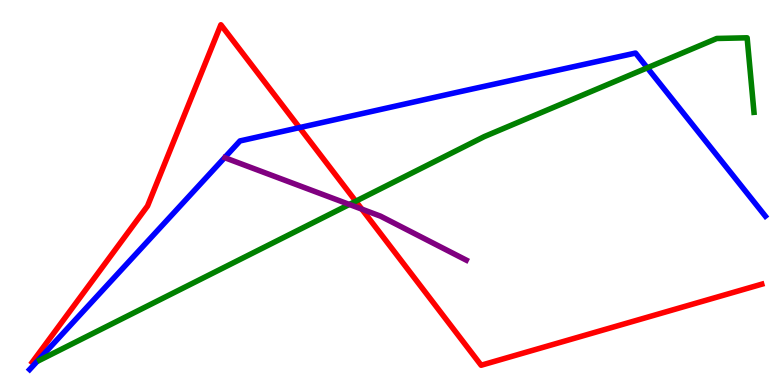[{'lines': ['blue', 'red'], 'intersections': [{'x': 3.86, 'y': 6.69}]}, {'lines': ['green', 'red'], 'intersections': [{'x': 4.59, 'y': 4.77}]}, {'lines': ['purple', 'red'], 'intersections': [{'x': 4.67, 'y': 4.57}]}, {'lines': ['blue', 'green'], 'intersections': [{'x': 8.35, 'y': 8.24}]}, {'lines': ['blue', 'purple'], 'intersections': []}, {'lines': ['green', 'purple'], 'intersections': [{'x': 4.51, 'y': 4.69}]}]